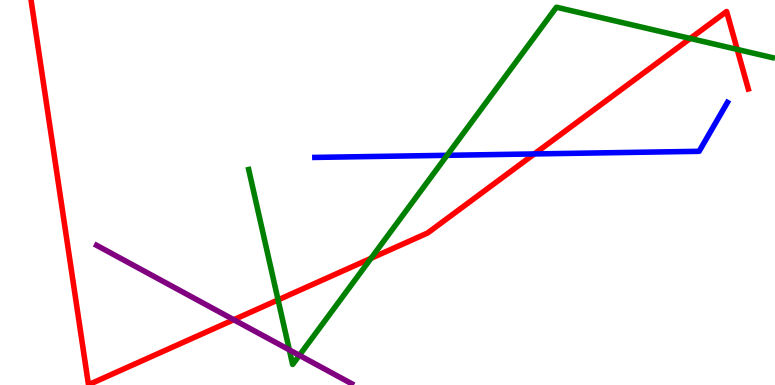[{'lines': ['blue', 'red'], 'intersections': [{'x': 6.89, 'y': 6.0}]}, {'lines': ['green', 'red'], 'intersections': [{'x': 3.59, 'y': 2.21}, {'x': 4.79, 'y': 3.29}, {'x': 8.91, 'y': 9.0}, {'x': 9.51, 'y': 8.72}]}, {'lines': ['purple', 'red'], 'intersections': [{'x': 3.02, 'y': 1.7}]}, {'lines': ['blue', 'green'], 'intersections': [{'x': 5.77, 'y': 5.97}]}, {'lines': ['blue', 'purple'], 'intersections': []}, {'lines': ['green', 'purple'], 'intersections': [{'x': 3.73, 'y': 0.912}, {'x': 3.86, 'y': 0.771}]}]